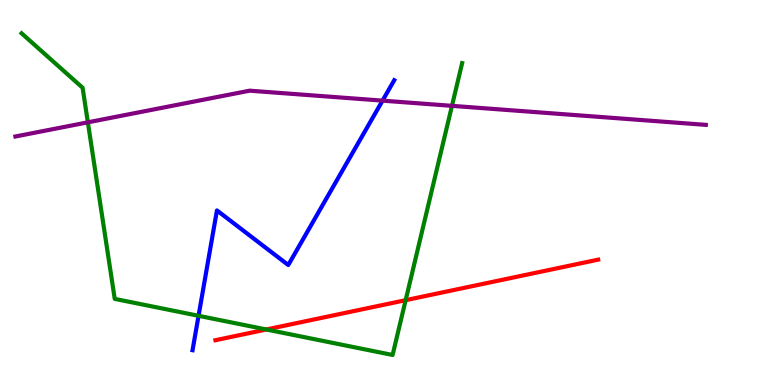[{'lines': ['blue', 'red'], 'intersections': []}, {'lines': ['green', 'red'], 'intersections': [{'x': 3.44, 'y': 1.44}, {'x': 5.23, 'y': 2.2}]}, {'lines': ['purple', 'red'], 'intersections': []}, {'lines': ['blue', 'green'], 'intersections': [{'x': 2.56, 'y': 1.8}]}, {'lines': ['blue', 'purple'], 'intersections': [{'x': 4.94, 'y': 7.39}]}, {'lines': ['green', 'purple'], 'intersections': [{'x': 1.13, 'y': 6.82}, {'x': 5.83, 'y': 7.25}]}]